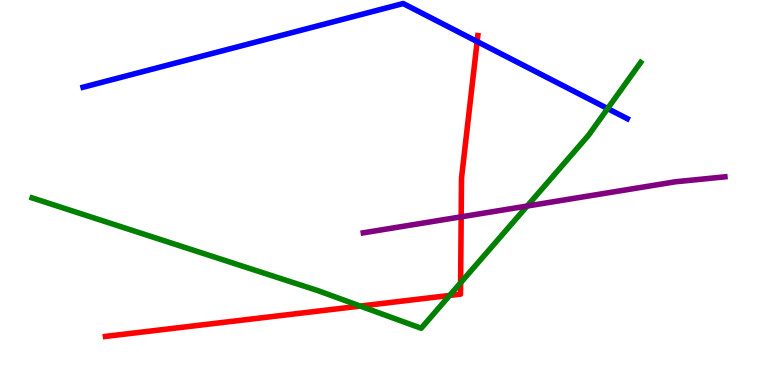[{'lines': ['blue', 'red'], 'intersections': [{'x': 6.16, 'y': 8.92}]}, {'lines': ['green', 'red'], 'intersections': [{'x': 4.65, 'y': 2.05}, {'x': 5.8, 'y': 2.33}, {'x': 5.94, 'y': 2.66}]}, {'lines': ['purple', 'red'], 'intersections': [{'x': 5.95, 'y': 4.37}]}, {'lines': ['blue', 'green'], 'intersections': [{'x': 7.84, 'y': 7.18}]}, {'lines': ['blue', 'purple'], 'intersections': []}, {'lines': ['green', 'purple'], 'intersections': [{'x': 6.8, 'y': 4.65}]}]